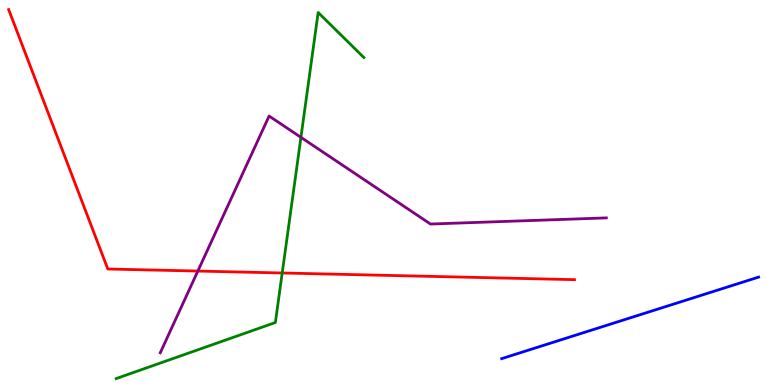[{'lines': ['blue', 'red'], 'intersections': []}, {'lines': ['green', 'red'], 'intersections': [{'x': 3.64, 'y': 2.91}]}, {'lines': ['purple', 'red'], 'intersections': [{'x': 2.55, 'y': 2.96}]}, {'lines': ['blue', 'green'], 'intersections': []}, {'lines': ['blue', 'purple'], 'intersections': []}, {'lines': ['green', 'purple'], 'intersections': [{'x': 3.88, 'y': 6.43}]}]